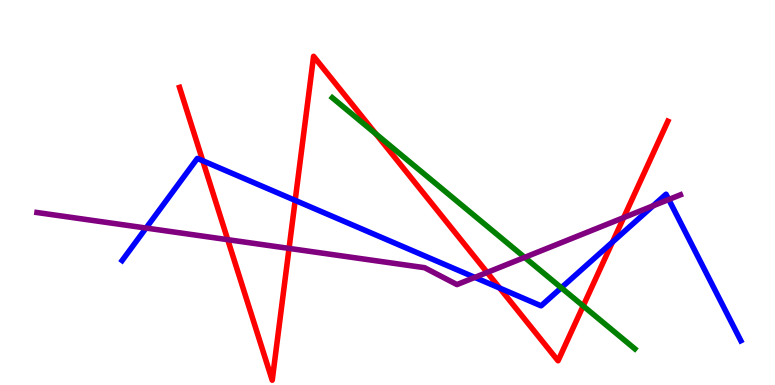[{'lines': ['blue', 'red'], 'intersections': [{'x': 2.62, 'y': 5.82}, {'x': 3.81, 'y': 4.8}, {'x': 6.45, 'y': 2.52}, {'x': 7.9, 'y': 3.71}]}, {'lines': ['green', 'red'], 'intersections': [{'x': 4.85, 'y': 6.52}, {'x': 7.52, 'y': 2.05}]}, {'lines': ['purple', 'red'], 'intersections': [{'x': 2.94, 'y': 3.77}, {'x': 3.73, 'y': 3.55}, {'x': 6.29, 'y': 2.92}, {'x': 8.05, 'y': 4.35}]}, {'lines': ['blue', 'green'], 'intersections': [{'x': 7.24, 'y': 2.53}]}, {'lines': ['blue', 'purple'], 'intersections': [{'x': 1.88, 'y': 4.08}, {'x': 6.13, 'y': 2.79}, {'x': 8.43, 'y': 4.65}, {'x': 8.63, 'y': 4.82}]}, {'lines': ['green', 'purple'], 'intersections': [{'x': 6.77, 'y': 3.31}]}]